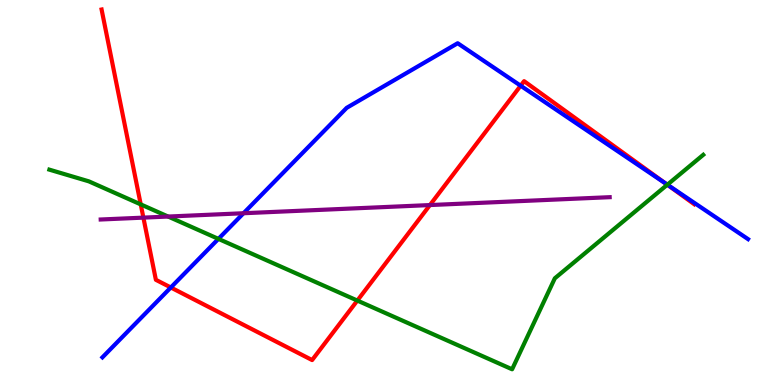[{'lines': ['blue', 'red'], 'intersections': [{'x': 2.2, 'y': 2.53}, {'x': 6.72, 'y': 7.77}, {'x': 8.59, 'y': 5.23}]}, {'lines': ['green', 'red'], 'intersections': [{'x': 1.82, 'y': 4.69}, {'x': 4.61, 'y': 2.19}, {'x': 8.61, 'y': 5.2}]}, {'lines': ['purple', 'red'], 'intersections': [{'x': 1.85, 'y': 4.35}, {'x': 5.55, 'y': 4.67}]}, {'lines': ['blue', 'green'], 'intersections': [{'x': 2.82, 'y': 3.8}, {'x': 8.61, 'y': 5.2}]}, {'lines': ['blue', 'purple'], 'intersections': [{'x': 3.14, 'y': 4.46}]}, {'lines': ['green', 'purple'], 'intersections': [{'x': 2.17, 'y': 4.38}]}]